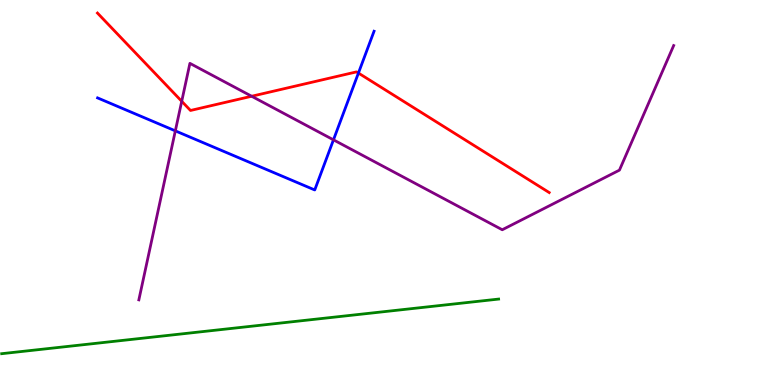[{'lines': ['blue', 'red'], 'intersections': [{'x': 4.62, 'y': 8.1}]}, {'lines': ['green', 'red'], 'intersections': []}, {'lines': ['purple', 'red'], 'intersections': [{'x': 2.34, 'y': 7.37}, {'x': 3.25, 'y': 7.5}]}, {'lines': ['blue', 'green'], 'intersections': []}, {'lines': ['blue', 'purple'], 'intersections': [{'x': 2.26, 'y': 6.6}, {'x': 4.3, 'y': 6.37}]}, {'lines': ['green', 'purple'], 'intersections': []}]